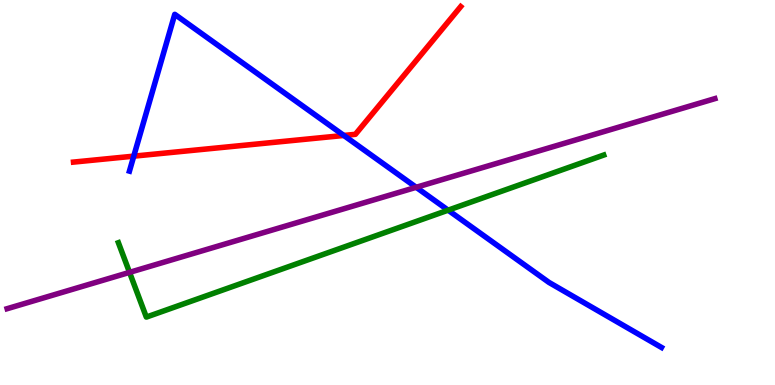[{'lines': ['blue', 'red'], 'intersections': [{'x': 1.73, 'y': 5.94}, {'x': 4.44, 'y': 6.48}]}, {'lines': ['green', 'red'], 'intersections': []}, {'lines': ['purple', 'red'], 'intersections': []}, {'lines': ['blue', 'green'], 'intersections': [{'x': 5.78, 'y': 4.54}]}, {'lines': ['blue', 'purple'], 'intersections': [{'x': 5.37, 'y': 5.14}]}, {'lines': ['green', 'purple'], 'intersections': [{'x': 1.67, 'y': 2.93}]}]